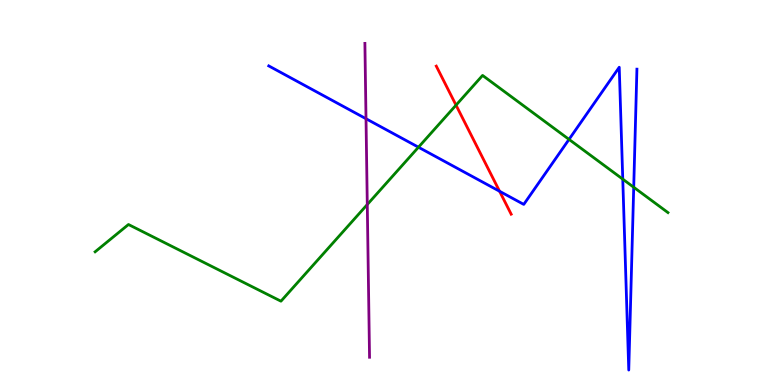[{'lines': ['blue', 'red'], 'intersections': [{'x': 6.45, 'y': 5.03}]}, {'lines': ['green', 'red'], 'intersections': [{'x': 5.88, 'y': 7.27}]}, {'lines': ['purple', 'red'], 'intersections': []}, {'lines': ['blue', 'green'], 'intersections': [{'x': 5.4, 'y': 6.18}, {'x': 7.34, 'y': 6.38}, {'x': 8.04, 'y': 5.35}, {'x': 8.18, 'y': 5.14}]}, {'lines': ['blue', 'purple'], 'intersections': [{'x': 4.72, 'y': 6.92}]}, {'lines': ['green', 'purple'], 'intersections': [{'x': 4.74, 'y': 4.69}]}]